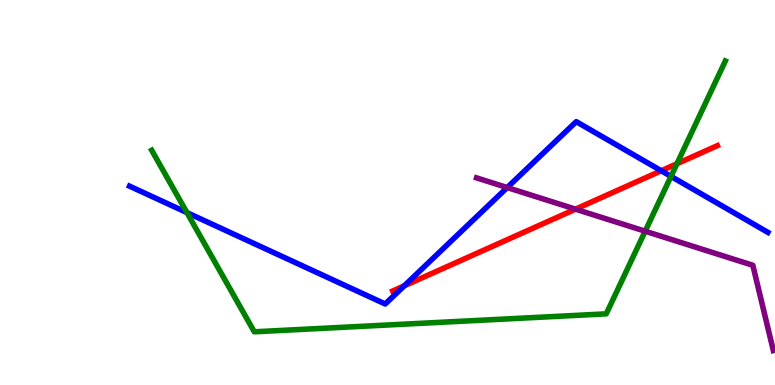[{'lines': ['blue', 'red'], 'intersections': [{'x': 5.22, 'y': 2.58}, {'x': 8.53, 'y': 5.56}]}, {'lines': ['green', 'red'], 'intersections': [{'x': 8.73, 'y': 5.75}]}, {'lines': ['purple', 'red'], 'intersections': [{'x': 7.43, 'y': 4.57}]}, {'lines': ['blue', 'green'], 'intersections': [{'x': 2.41, 'y': 4.48}, {'x': 8.66, 'y': 5.42}]}, {'lines': ['blue', 'purple'], 'intersections': [{'x': 6.54, 'y': 5.13}]}, {'lines': ['green', 'purple'], 'intersections': [{'x': 8.32, 'y': 3.99}]}]